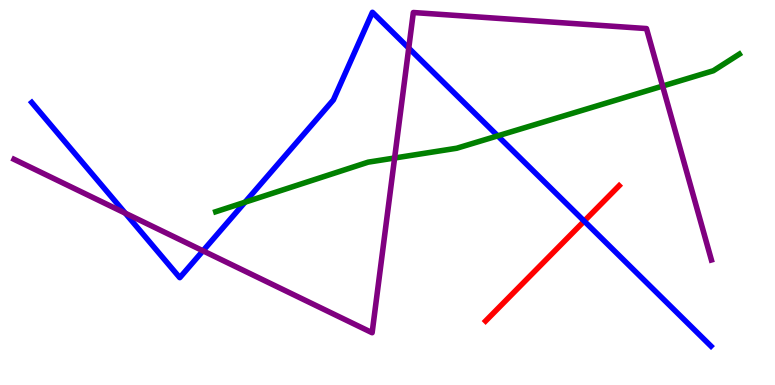[{'lines': ['blue', 'red'], 'intersections': [{'x': 7.54, 'y': 4.26}]}, {'lines': ['green', 'red'], 'intersections': []}, {'lines': ['purple', 'red'], 'intersections': []}, {'lines': ['blue', 'green'], 'intersections': [{'x': 3.16, 'y': 4.75}, {'x': 6.42, 'y': 6.47}]}, {'lines': ['blue', 'purple'], 'intersections': [{'x': 1.62, 'y': 4.46}, {'x': 2.62, 'y': 3.49}, {'x': 5.27, 'y': 8.75}]}, {'lines': ['green', 'purple'], 'intersections': [{'x': 5.09, 'y': 5.9}, {'x': 8.55, 'y': 7.76}]}]